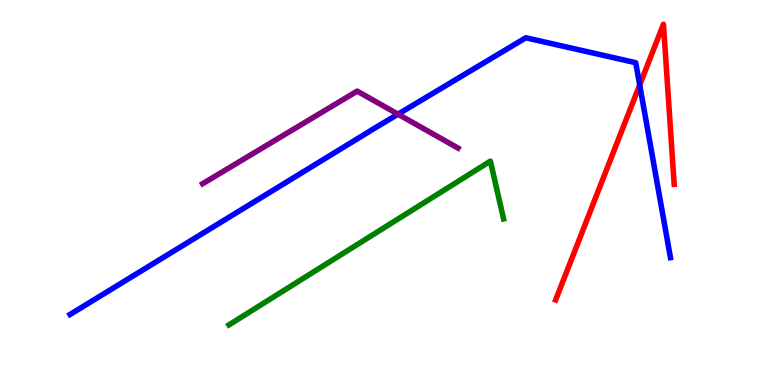[{'lines': ['blue', 'red'], 'intersections': [{'x': 8.25, 'y': 7.79}]}, {'lines': ['green', 'red'], 'intersections': []}, {'lines': ['purple', 'red'], 'intersections': []}, {'lines': ['blue', 'green'], 'intersections': []}, {'lines': ['blue', 'purple'], 'intersections': [{'x': 5.14, 'y': 7.03}]}, {'lines': ['green', 'purple'], 'intersections': []}]